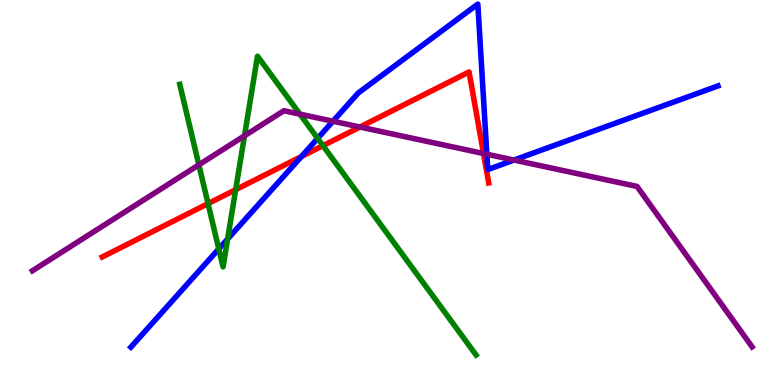[{'lines': ['blue', 'red'], 'intersections': [{'x': 3.89, 'y': 5.93}]}, {'lines': ['green', 'red'], 'intersections': [{'x': 2.68, 'y': 4.71}, {'x': 3.04, 'y': 5.07}, {'x': 4.17, 'y': 6.22}]}, {'lines': ['purple', 'red'], 'intersections': [{'x': 4.64, 'y': 6.7}, {'x': 6.24, 'y': 6.01}]}, {'lines': ['blue', 'green'], 'intersections': [{'x': 2.82, 'y': 3.54}, {'x': 2.94, 'y': 3.79}, {'x': 4.1, 'y': 6.41}]}, {'lines': ['blue', 'purple'], 'intersections': [{'x': 4.3, 'y': 6.85}, {'x': 6.28, 'y': 5.99}, {'x': 6.63, 'y': 5.84}]}, {'lines': ['green', 'purple'], 'intersections': [{'x': 2.57, 'y': 5.72}, {'x': 3.15, 'y': 6.47}, {'x': 3.87, 'y': 7.04}]}]